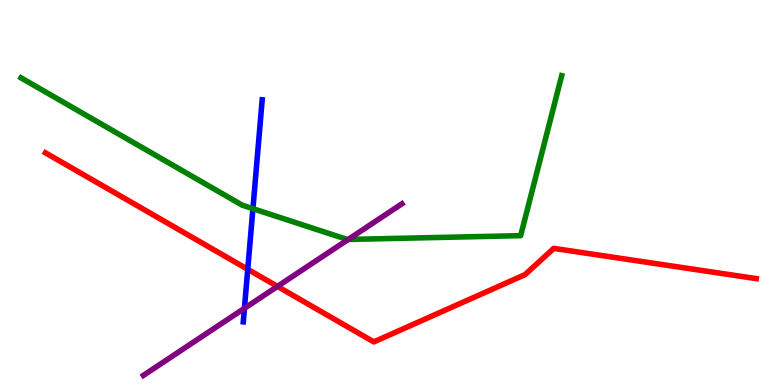[{'lines': ['blue', 'red'], 'intersections': [{'x': 3.2, 'y': 3.0}]}, {'lines': ['green', 'red'], 'intersections': []}, {'lines': ['purple', 'red'], 'intersections': [{'x': 3.58, 'y': 2.56}]}, {'lines': ['blue', 'green'], 'intersections': [{'x': 3.26, 'y': 4.58}]}, {'lines': ['blue', 'purple'], 'intersections': [{'x': 3.15, 'y': 1.99}]}, {'lines': ['green', 'purple'], 'intersections': [{'x': 4.49, 'y': 3.78}]}]